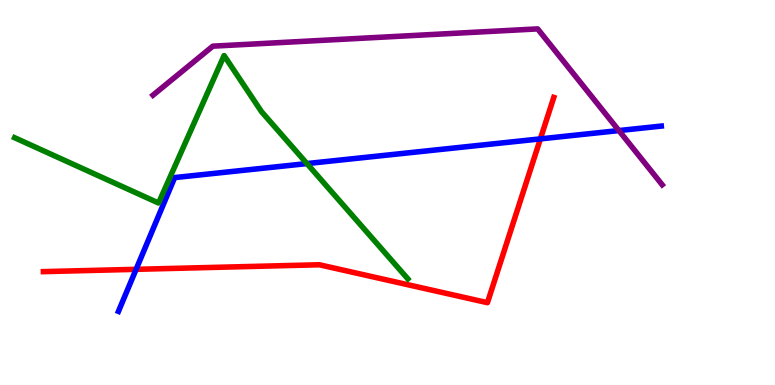[{'lines': ['blue', 'red'], 'intersections': [{'x': 1.76, 'y': 3.0}, {'x': 6.97, 'y': 6.39}]}, {'lines': ['green', 'red'], 'intersections': []}, {'lines': ['purple', 'red'], 'intersections': []}, {'lines': ['blue', 'green'], 'intersections': [{'x': 3.96, 'y': 5.75}]}, {'lines': ['blue', 'purple'], 'intersections': [{'x': 7.99, 'y': 6.61}]}, {'lines': ['green', 'purple'], 'intersections': []}]